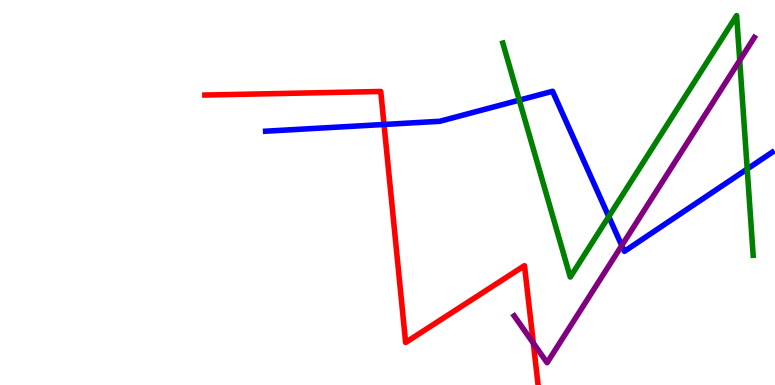[{'lines': ['blue', 'red'], 'intersections': [{'x': 4.96, 'y': 6.77}]}, {'lines': ['green', 'red'], 'intersections': []}, {'lines': ['purple', 'red'], 'intersections': [{'x': 6.88, 'y': 1.09}]}, {'lines': ['blue', 'green'], 'intersections': [{'x': 6.7, 'y': 7.4}, {'x': 7.85, 'y': 4.37}, {'x': 9.64, 'y': 5.61}]}, {'lines': ['blue', 'purple'], 'intersections': [{'x': 8.02, 'y': 3.62}]}, {'lines': ['green', 'purple'], 'intersections': [{'x': 9.54, 'y': 8.43}]}]